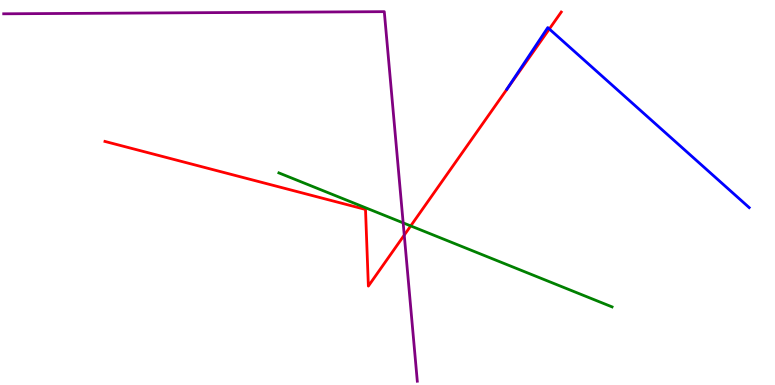[{'lines': ['blue', 'red'], 'intersections': [{'x': 7.09, 'y': 9.25}]}, {'lines': ['green', 'red'], 'intersections': [{'x': 5.3, 'y': 4.13}]}, {'lines': ['purple', 'red'], 'intersections': [{'x': 5.22, 'y': 3.89}]}, {'lines': ['blue', 'green'], 'intersections': []}, {'lines': ['blue', 'purple'], 'intersections': []}, {'lines': ['green', 'purple'], 'intersections': [{'x': 5.2, 'y': 4.21}]}]